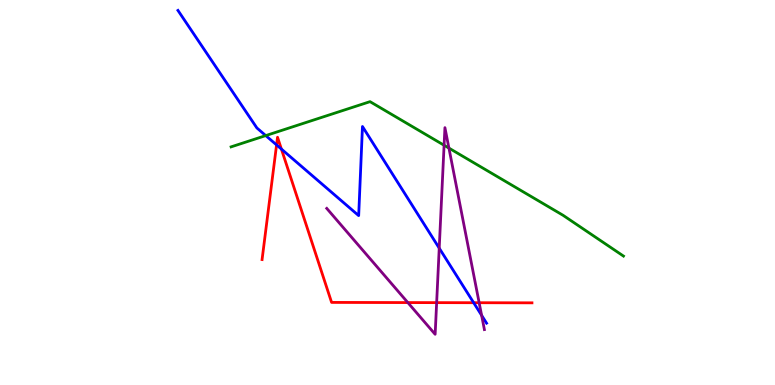[{'lines': ['blue', 'red'], 'intersections': [{'x': 3.57, 'y': 6.24}, {'x': 3.63, 'y': 6.13}, {'x': 6.11, 'y': 2.14}]}, {'lines': ['green', 'red'], 'intersections': []}, {'lines': ['purple', 'red'], 'intersections': [{'x': 5.26, 'y': 2.14}, {'x': 5.63, 'y': 2.14}, {'x': 6.18, 'y': 2.14}]}, {'lines': ['blue', 'green'], 'intersections': [{'x': 3.43, 'y': 6.48}]}, {'lines': ['blue', 'purple'], 'intersections': [{'x': 5.67, 'y': 3.55}, {'x': 6.21, 'y': 1.81}]}, {'lines': ['green', 'purple'], 'intersections': [{'x': 5.73, 'y': 6.23}, {'x': 5.79, 'y': 6.15}]}]